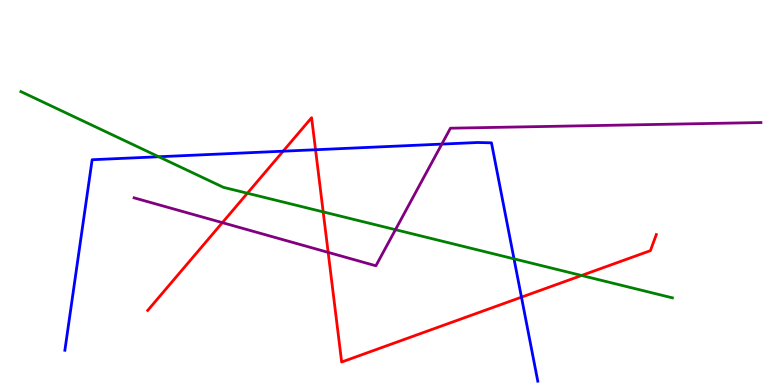[{'lines': ['blue', 'red'], 'intersections': [{'x': 3.65, 'y': 6.07}, {'x': 4.07, 'y': 6.11}, {'x': 6.73, 'y': 2.28}]}, {'lines': ['green', 'red'], 'intersections': [{'x': 3.19, 'y': 4.98}, {'x': 4.17, 'y': 4.5}, {'x': 7.5, 'y': 2.84}]}, {'lines': ['purple', 'red'], 'intersections': [{'x': 2.87, 'y': 4.22}, {'x': 4.23, 'y': 3.44}]}, {'lines': ['blue', 'green'], 'intersections': [{'x': 2.05, 'y': 5.93}, {'x': 6.63, 'y': 3.28}]}, {'lines': ['blue', 'purple'], 'intersections': [{'x': 5.7, 'y': 6.26}]}, {'lines': ['green', 'purple'], 'intersections': [{'x': 5.1, 'y': 4.03}]}]